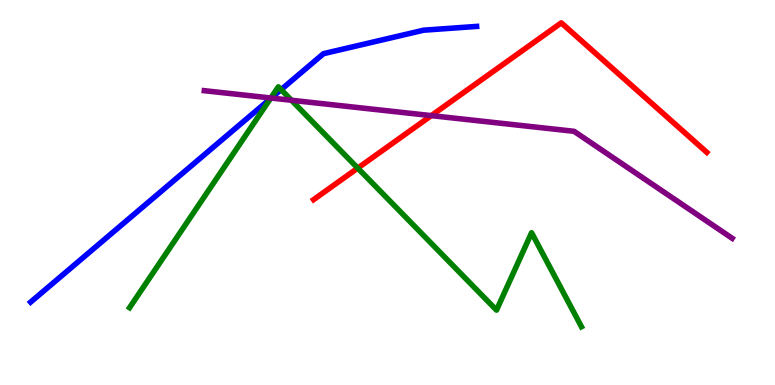[{'lines': ['blue', 'red'], 'intersections': []}, {'lines': ['green', 'red'], 'intersections': [{'x': 4.62, 'y': 5.63}]}, {'lines': ['purple', 'red'], 'intersections': [{'x': 5.57, 'y': 7.0}]}, {'lines': ['blue', 'green'], 'intersections': [{'x': 3.49, 'y': 7.43}, {'x': 3.63, 'y': 7.67}]}, {'lines': ['blue', 'purple'], 'intersections': [{'x': 3.5, 'y': 7.45}]}, {'lines': ['green', 'purple'], 'intersections': [{'x': 3.49, 'y': 7.45}, {'x': 3.76, 'y': 7.4}]}]